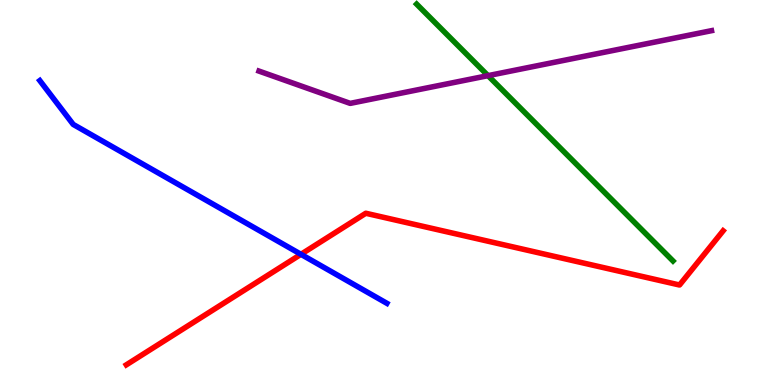[{'lines': ['blue', 'red'], 'intersections': [{'x': 3.88, 'y': 3.39}]}, {'lines': ['green', 'red'], 'intersections': []}, {'lines': ['purple', 'red'], 'intersections': []}, {'lines': ['blue', 'green'], 'intersections': []}, {'lines': ['blue', 'purple'], 'intersections': []}, {'lines': ['green', 'purple'], 'intersections': [{'x': 6.3, 'y': 8.04}]}]